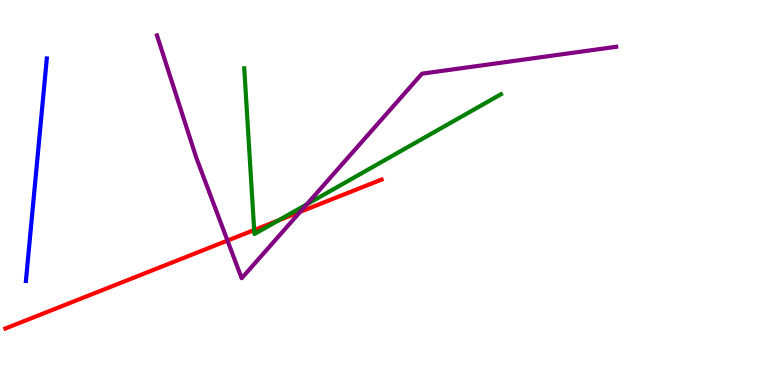[{'lines': ['blue', 'red'], 'intersections': []}, {'lines': ['green', 'red'], 'intersections': [{'x': 3.28, 'y': 4.03}, {'x': 3.59, 'y': 4.28}]}, {'lines': ['purple', 'red'], 'intersections': [{'x': 2.94, 'y': 3.75}, {'x': 3.87, 'y': 4.5}]}, {'lines': ['blue', 'green'], 'intersections': []}, {'lines': ['blue', 'purple'], 'intersections': []}, {'lines': ['green', 'purple'], 'intersections': [{'x': 3.96, 'y': 4.69}]}]